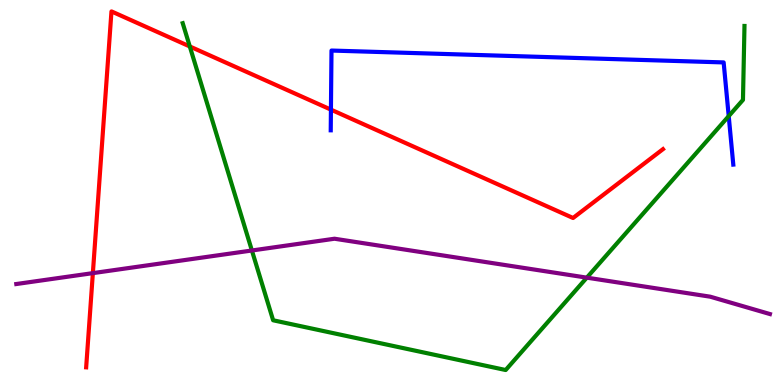[{'lines': ['blue', 'red'], 'intersections': [{'x': 4.27, 'y': 7.15}]}, {'lines': ['green', 'red'], 'intersections': [{'x': 2.45, 'y': 8.79}]}, {'lines': ['purple', 'red'], 'intersections': [{'x': 1.2, 'y': 2.91}]}, {'lines': ['blue', 'green'], 'intersections': [{'x': 9.4, 'y': 6.98}]}, {'lines': ['blue', 'purple'], 'intersections': []}, {'lines': ['green', 'purple'], 'intersections': [{'x': 3.25, 'y': 3.49}, {'x': 7.57, 'y': 2.79}]}]